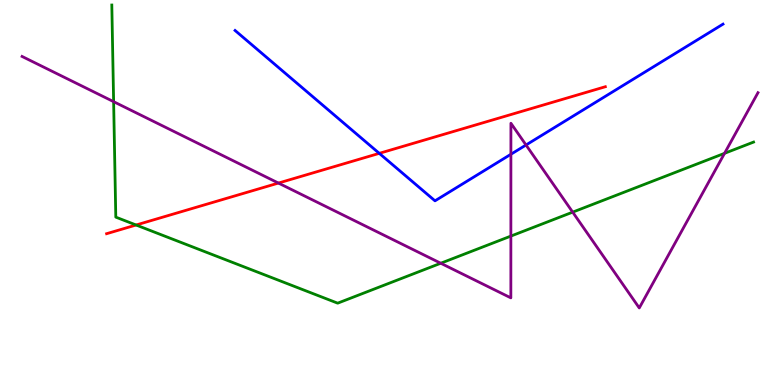[{'lines': ['blue', 'red'], 'intersections': [{'x': 4.89, 'y': 6.02}]}, {'lines': ['green', 'red'], 'intersections': [{'x': 1.76, 'y': 4.16}]}, {'lines': ['purple', 'red'], 'intersections': [{'x': 3.59, 'y': 5.24}]}, {'lines': ['blue', 'green'], 'intersections': []}, {'lines': ['blue', 'purple'], 'intersections': [{'x': 6.59, 'y': 5.99}, {'x': 6.79, 'y': 6.23}]}, {'lines': ['green', 'purple'], 'intersections': [{'x': 1.47, 'y': 7.36}, {'x': 5.69, 'y': 3.16}, {'x': 6.59, 'y': 3.87}, {'x': 7.39, 'y': 4.49}, {'x': 9.35, 'y': 6.02}]}]